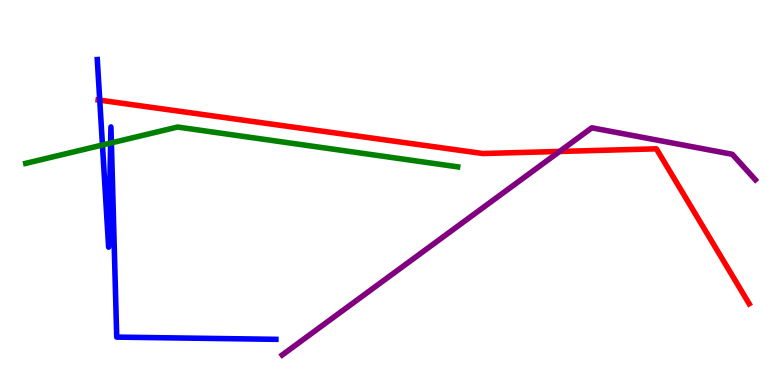[{'lines': ['blue', 'red'], 'intersections': [{'x': 1.29, 'y': 7.4}]}, {'lines': ['green', 'red'], 'intersections': []}, {'lines': ['purple', 'red'], 'intersections': [{'x': 7.22, 'y': 6.07}]}, {'lines': ['blue', 'green'], 'intersections': [{'x': 1.32, 'y': 6.23}, {'x': 1.43, 'y': 6.28}, {'x': 1.44, 'y': 6.29}]}, {'lines': ['blue', 'purple'], 'intersections': []}, {'lines': ['green', 'purple'], 'intersections': []}]